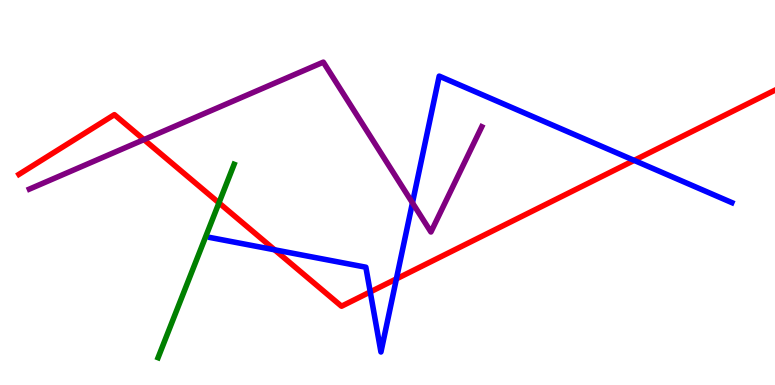[{'lines': ['blue', 'red'], 'intersections': [{'x': 3.54, 'y': 3.51}, {'x': 4.78, 'y': 2.42}, {'x': 5.11, 'y': 2.76}, {'x': 8.18, 'y': 5.83}]}, {'lines': ['green', 'red'], 'intersections': [{'x': 2.83, 'y': 4.73}]}, {'lines': ['purple', 'red'], 'intersections': [{'x': 1.86, 'y': 6.37}]}, {'lines': ['blue', 'green'], 'intersections': []}, {'lines': ['blue', 'purple'], 'intersections': [{'x': 5.32, 'y': 4.73}]}, {'lines': ['green', 'purple'], 'intersections': []}]